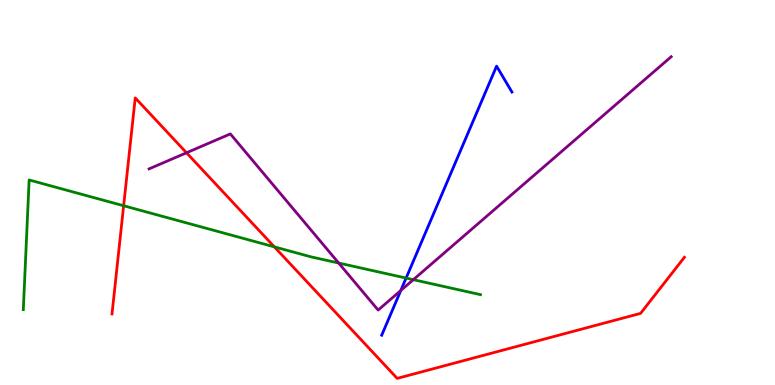[{'lines': ['blue', 'red'], 'intersections': []}, {'lines': ['green', 'red'], 'intersections': [{'x': 1.6, 'y': 4.66}, {'x': 3.54, 'y': 3.59}]}, {'lines': ['purple', 'red'], 'intersections': [{'x': 2.41, 'y': 6.03}]}, {'lines': ['blue', 'green'], 'intersections': [{'x': 5.24, 'y': 2.78}]}, {'lines': ['blue', 'purple'], 'intersections': [{'x': 5.17, 'y': 2.45}]}, {'lines': ['green', 'purple'], 'intersections': [{'x': 4.37, 'y': 3.17}, {'x': 5.33, 'y': 2.74}]}]